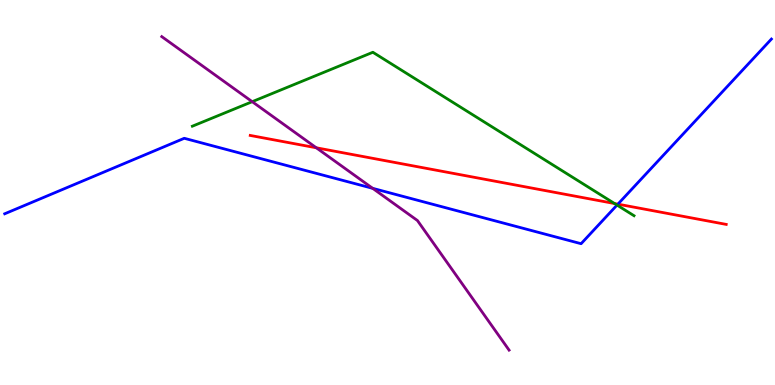[{'lines': ['blue', 'red'], 'intersections': [{'x': 7.97, 'y': 4.7}]}, {'lines': ['green', 'red'], 'intersections': [{'x': 7.93, 'y': 4.71}]}, {'lines': ['purple', 'red'], 'intersections': [{'x': 4.08, 'y': 6.16}]}, {'lines': ['blue', 'green'], 'intersections': [{'x': 7.96, 'y': 4.67}]}, {'lines': ['blue', 'purple'], 'intersections': [{'x': 4.81, 'y': 5.11}]}, {'lines': ['green', 'purple'], 'intersections': [{'x': 3.25, 'y': 7.36}]}]